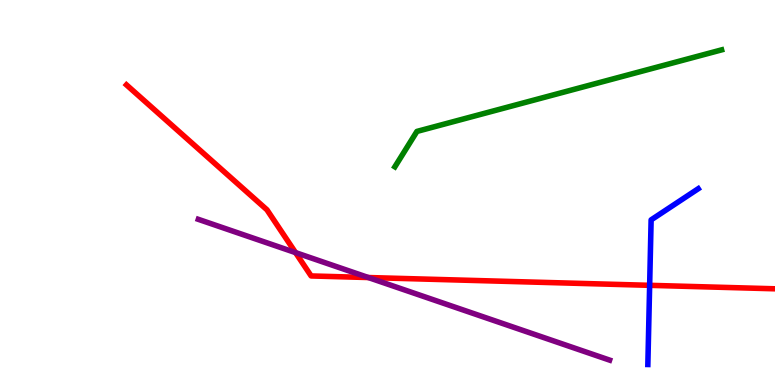[{'lines': ['blue', 'red'], 'intersections': [{'x': 8.38, 'y': 2.59}]}, {'lines': ['green', 'red'], 'intersections': []}, {'lines': ['purple', 'red'], 'intersections': [{'x': 3.81, 'y': 3.44}, {'x': 4.75, 'y': 2.79}]}, {'lines': ['blue', 'green'], 'intersections': []}, {'lines': ['blue', 'purple'], 'intersections': []}, {'lines': ['green', 'purple'], 'intersections': []}]